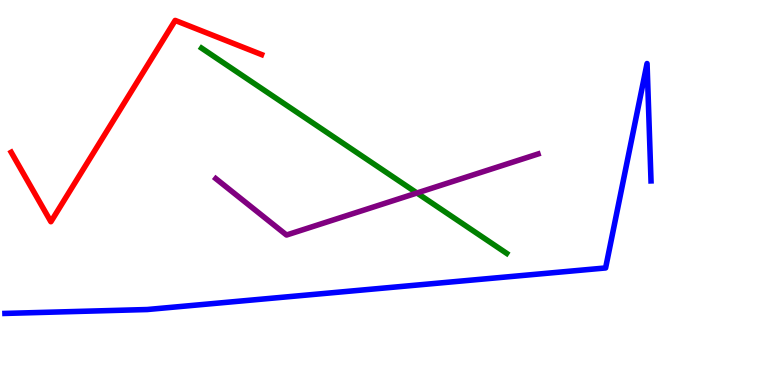[{'lines': ['blue', 'red'], 'intersections': []}, {'lines': ['green', 'red'], 'intersections': []}, {'lines': ['purple', 'red'], 'intersections': []}, {'lines': ['blue', 'green'], 'intersections': []}, {'lines': ['blue', 'purple'], 'intersections': []}, {'lines': ['green', 'purple'], 'intersections': [{'x': 5.38, 'y': 4.99}]}]